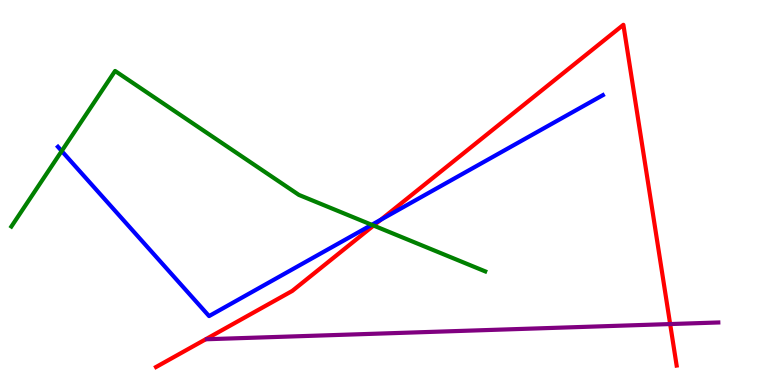[{'lines': ['blue', 'red'], 'intersections': [{'x': 4.91, 'y': 4.29}]}, {'lines': ['green', 'red'], 'intersections': [{'x': 4.82, 'y': 4.14}]}, {'lines': ['purple', 'red'], 'intersections': [{'x': 8.65, 'y': 1.58}]}, {'lines': ['blue', 'green'], 'intersections': [{'x': 0.796, 'y': 6.08}, {'x': 4.8, 'y': 4.16}]}, {'lines': ['blue', 'purple'], 'intersections': []}, {'lines': ['green', 'purple'], 'intersections': []}]